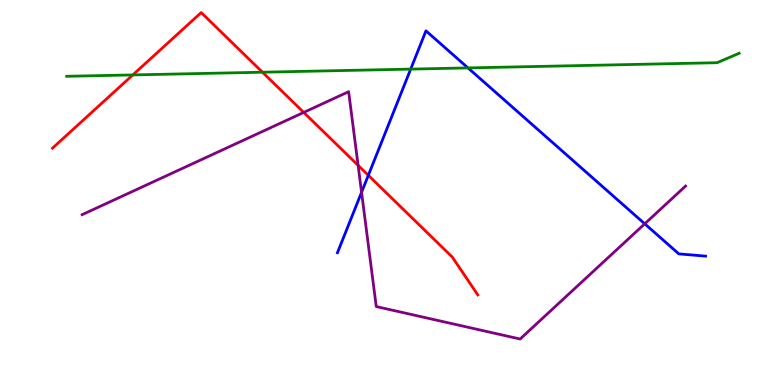[{'lines': ['blue', 'red'], 'intersections': [{'x': 4.75, 'y': 5.45}]}, {'lines': ['green', 'red'], 'intersections': [{'x': 1.71, 'y': 8.05}, {'x': 3.39, 'y': 8.12}]}, {'lines': ['purple', 'red'], 'intersections': [{'x': 3.92, 'y': 7.08}, {'x': 4.62, 'y': 5.71}]}, {'lines': ['blue', 'green'], 'intersections': [{'x': 5.3, 'y': 8.2}, {'x': 6.04, 'y': 8.24}]}, {'lines': ['blue', 'purple'], 'intersections': [{'x': 4.67, 'y': 5.01}, {'x': 8.32, 'y': 4.19}]}, {'lines': ['green', 'purple'], 'intersections': []}]